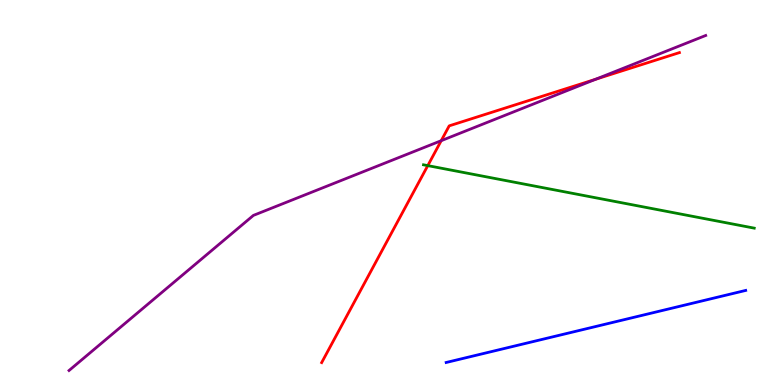[{'lines': ['blue', 'red'], 'intersections': []}, {'lines': ['green', 'red'], 'intersections': [{'x': 5.52, 'y': 5.7}]}, {'lines': ['purple', 'red'], 'intersections': [{'x': 5.69, 'y': 6.35}, {'x': 7.69, 'y': 7.94}]}, {'lines': ['blue', 'green'], 'intersections': []}, {'lines': ['blue', 'purple'], 'intersections': []}, {'lines': ['green', 'purple'], 'intersections': []}]